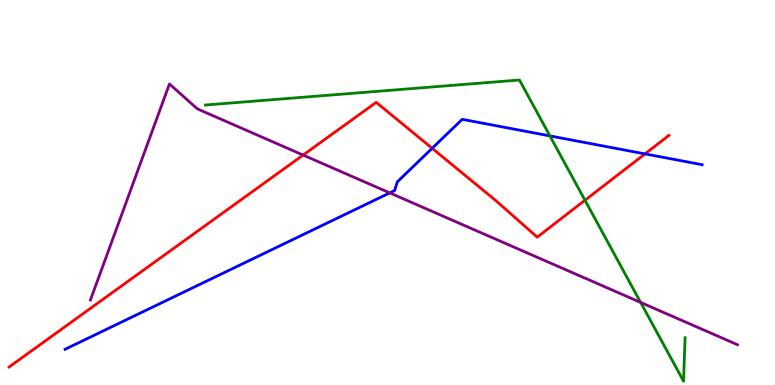[{'lines': ['blue', 'red'], 'intersections': [{'x': 5.58, 'y': 6.15}, {'x': 8.32, 'y': 6.0}]}, {'lines': ['green', 'red'], 'intersections': [{'x': 7.55, 'y': 4.8}]}, {'lines': ['purple', 'red'], 'intersections': [{'x': 3.91, 'y': 5.97}]}, {'lines': ['blue', 'green'], 'intersections': [{'x': 7.1, 'y': 6.47}]}, {'lines': ['blue', 'purple'], 'intersections': [{'x': 5.03, 'y': 4.99}]}, {'lines': ['green', 'purple'], 'intersections': [{'x': 8.27, 'y': 2.14}]}]